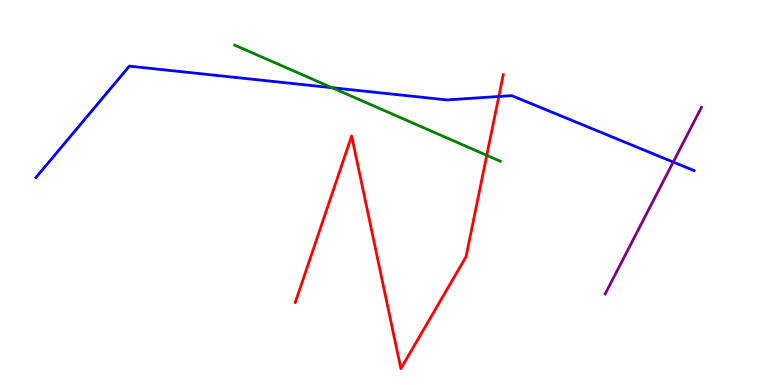[{'lines': ['blue', 'red'], 'intersections': [{'x': 6.44, 'y': 7.49}]}, {'lines': ['green', 'red'], 'intersections': [{'x': 6.28, 'y': 5.97}]}, {'lines': ['purple', 'red'], 'intersections': []}, {'lines': ['blue', 'green'], 'intersections': [{'x': 4.28, 'y': 7.72}]}, {'lines': ['blue', 'purple'], 'intersections': [{'x': 8.69, 'y': 5.79}]}, {'lines': ['green', 'purple'], 'intersections': []}]